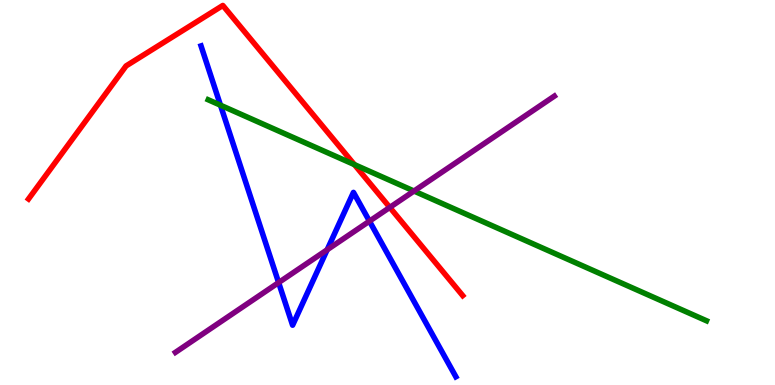[{'lines': ['blue', 'red'], 'intersections': []}, {'lines': ['green', 'red'], 'intersections': [{'x': 4.57, 'y': 5.72}]}, {'lines': ['purple', 'red'], 'intersections': [{'x': 5.03, 'y': 4.61}]}, {'lines': ['blue', 'green'], 'intersections': [{'x': 2.84, 'y': 7.27}]}, {'lines': ['blue', 'purple'], 'intersections': [{'x': 3.6, 'y': 2.66}, {'x': 4.22, 'y': 3.51}, {'x': 4.77, 'y': 4.26}]}, {'lines': ['green', 'purple'], 'intersections': [{'x': 5.34, 'y': 5.04}]}]